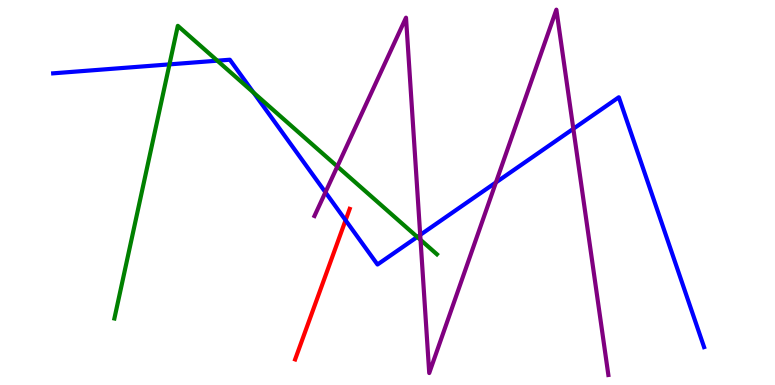[{'lines': ['blue', 'red'], 'intersections': [{'x': 4.46, 'y': 4.28}]}, {'lines': ['green', 'red'], 'intersections': []}, {'lines': ['purple', 'red'], 'intersections': []}, {'lines': ['blue', 'green'], 'intersections': [{'x': 2.19, 'y': 8.33}, {'x': 2.8, 'y': 8.42}, {'x': 3.27, 'y': 7.59}, {'x': 5.38, 'y': 3.85}]}, {'lines': ['blue', 'purple'], 'intersections': [{'x': 4.2, 'y': 5.01}, {'x': 5.42, 'y': 3.9}, {'x': 6.4, 'y': 5.26}, {'x': 7.4, 'y': 6.65}]}, {'lines': ['green', 'purple'], 'intersections': [{'x': 4.35, 'y': 5.68}, {'x': 5.43, 'y': 3.77}]}]